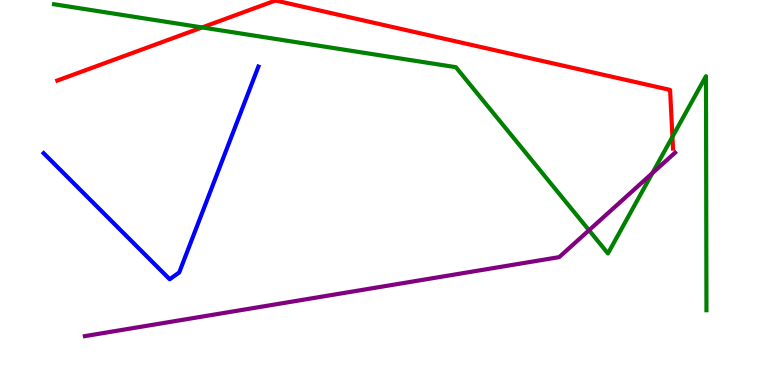[{'lines': ['blue', 'red'], 'intersections': []}, {'lines': ['green', 'red'], 'intersections': [{'x': 2.61, 'y': 9.29}, {'x': 8.68, 'y': 6.45}]}, {'lines': ['purple', 'red'], 'intersections': []}, {'lines': ['blue', 'green'], 'intersections': []}, {'lines': ['blue', 'purple'], 'intersections': []}, {'lines': ['green', 'purple'], 'intersections': [{'x': 7.6, 'y': 4.02}, {'x': 8.42, 'y': 5.5}]}]